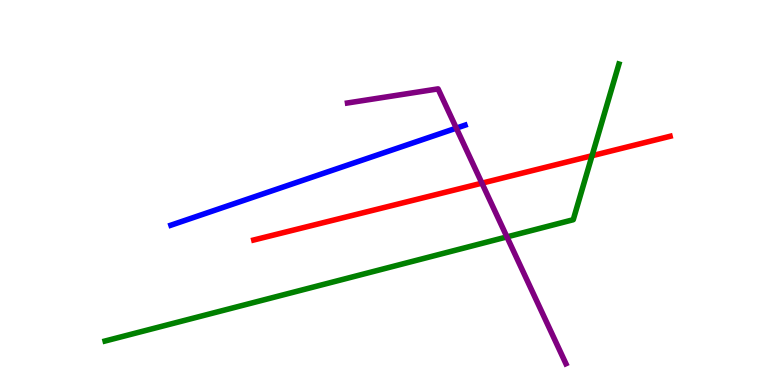[{'lines': ['blue', 'red'], 'intersections': []}, {'lines': ['green', 'red'], 'intersections': [{'x': 7.64, 'y': 5.96}]}, {'lines': ['purple', 'red'], 'intersections': [{'x': 6.22, 'y': 5.24}]}, {'lines': ['blue', 'green'], 'intersections': []}, {'lines': ['blue', 'purple'], 'intersections': [{'x': 5.89, 'y': 6.67}]}, {'lines': ['green', 'purple'], 'intersections': [{'x': 6.54, 'y': 3.85}]}]